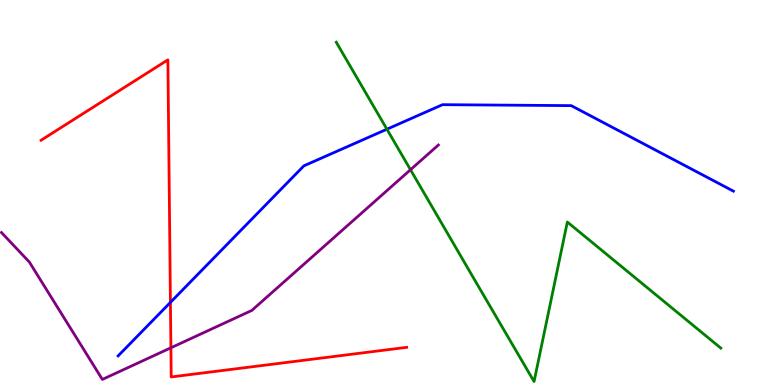[{'lines': ['blue', 'red'], 'intersections': [{'x': 2.2, 'y': 2.15}]}, {'lines': ['green', 'red'], 'intersections': []}, {'lines': ['purple', 'red'], 'intersections': [{'x': 2.21, 'y': 0.966}]}, {'lines': ['blue', 'green'], 'intersections': [{'x': 4.99, 'y': 6.64}]}, {'lines': ['blue', 'purple'], 'intersections': []}, {'lines': ['green', 'purple'], 'intersections': [{'x': 5.3, 'y': 5.59}]}]